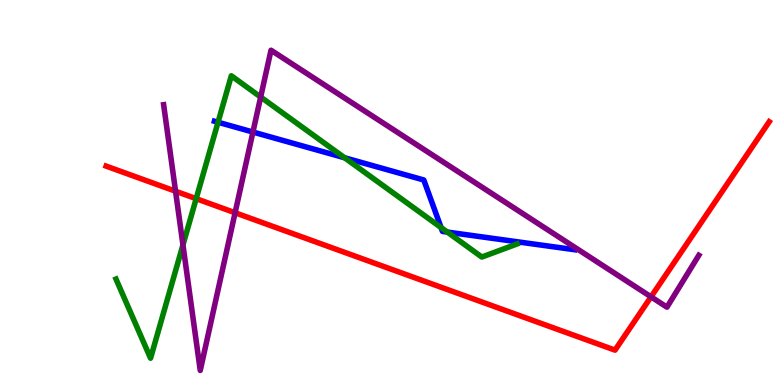[{'lines': ['blue', 'red'], 'intersections': []}, {'lines': ['green', 'red'], 'intersections': [{'x': 2.53, 'y': 4.84}]}, {'lines': ['purple', 'red'], 'intersections': [{'x': 2.27, 'y': 5.03}, {'x': 3.03, 'y': 4.47}, {'x': 8.4, 'y': 2.29}]}, {'lines': ['blue', 'green'], 'intersections': [{'x': 2.81, 'y': 6.82}, {'x': 4.45, 'y': 5.9}, {'x': 5.69, 'y': 4.09}, {'x': 5.77, 'y': 3.97}]}, {'lines': ['blue', 'purple'], 'intersections': [{'x': 3.26, 'y': 6.57}]}, {'lines': ['green', 'purple'], 'intersections': [{'x': 2.36, 'y': 3.64}, {'x': 3.36, 'y': 7.48}]}]